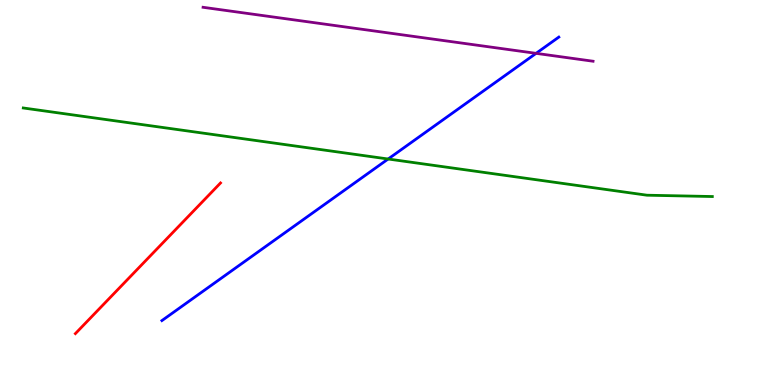[{'lines': ['blue', 'red'], 'intersections': []}, {'lines': ['green', 'red'], 'intersections': []}, {'lines': ['purple', 'red'], 'intersections': []}, {'lines': ['blue', 'green'], 'intersections': [{'x': 5.01, 'y': 5.87}]}, {'lines': ['blue', 'purple'], 'intersections': [{'x': 6.92, 'y': 8.61}]}, {'lines': ['green', 'purple'], 'intersections': []}]